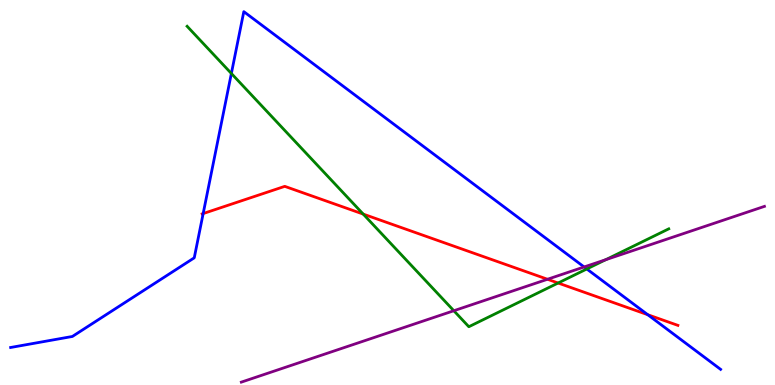[{'lines': ['blue', 'red'], 'intersections': [{'x': 2.62, 'y': 4.45}, {'x': 8.36, 'y': 1.83}]}, {'lines': ['green', 'red'], 'intersections': [{'x': 4.69, 'y': 4.44}, {'x': 7.2, 'y': 2.65}]}, {'lines': ['purple', 'red'], 'intersections': [{'x': 7.06, 'y': 2.75}]}, {'lines': ['blue', 'green'], 'intersections': [{'x': 2.99, 'y': 8.09}, {'x': 7.57, 'y': 3.01}]}, {'lines': ['blue', 'purple'], 'intersections': [{'x': 7.54, 'y': 3.07}]}, {'lines': ['green', 'purple'], 'intersections': [{'x': 5.86, 'y': 1.93}, {'x': 7.82, 'y': 3.25}]}]